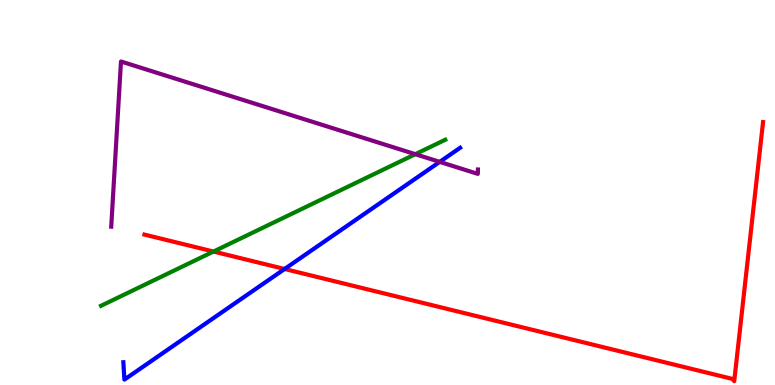[{'lines': ['blue', 'red'], 'intersections': [{'x': 3.67, 'y': 3.01}]}, {'lines': ['green', 'red'], 'intersections': [{'x': 2.75, 'y': 3.47}]}, {'lines': ['purple', 'red'], 'intersections': []}, {'lines': ['blue', 'green'], 'intersections': []}, {'lines': ['blue', 'purple'], 'intersections': [{'x': 5.67, 'y': 5.8}]}, {'lines': ['green', 'purple'], 'intersections': [{'x': 5.36, 'y': 5.99}]}]